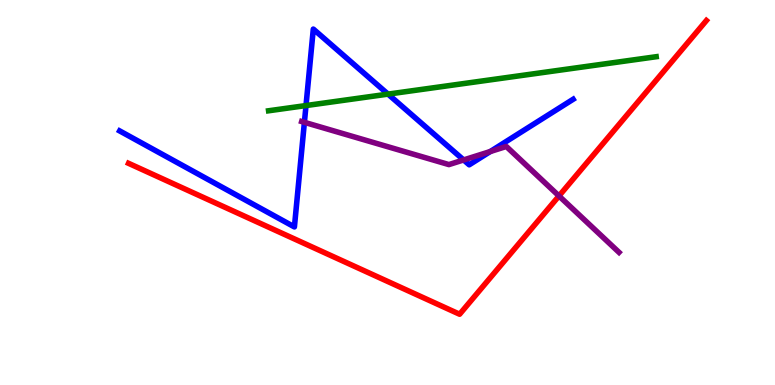[{'lines': ['blue', 'red'], 'intersections': []}, {'lines': ['green', 'red'], 'intersections': []}, {'lines': ['purple', 'red'], 'intersections': [{'x': 7.21, 'y': 4.91}]}, {'lines': ['blue', 'green'], 'intersections': [{'x': 3.95, 'y': 7.26}, {'x': 5.01, 'y': 7.56}]}, {'lines': ['blue', 'purple'], 'intersections': [{'x': 3.93, 'y': 6.82}, {'x': 5.98, 'y': 5.85}, {'x': 6.33, 'y': 6.06}]}, {'lines': ['green', 'purple'], 'intersections': []}]